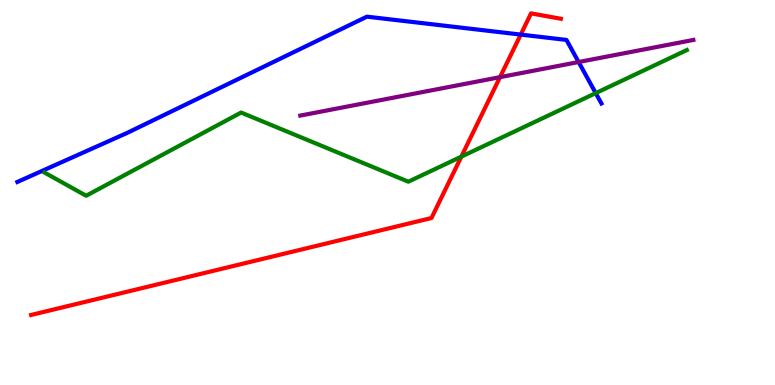[{'lines': ['blue', 'red'], 'intersections': [{'x': 6.72, 'y': 9.1}]}, {'lines': ['green', 'red'], 'intersections': [{'x': 5.95, 'y': 5.93}]}, {'lines': ['purple', 'red'], 'intersections': [{'x': 6.45, 'y': 8.0}]}, {'lines': ['blue', 'green'], 'intersections': [{'x': 7.69, 'y': 7.58}]}, {'lines': ['blue', 'purple'], 'intersections': [{'x': 7.47, 'y': 8.39}]}, {'lines': ['green', 'purple'], 'intersections': []}]